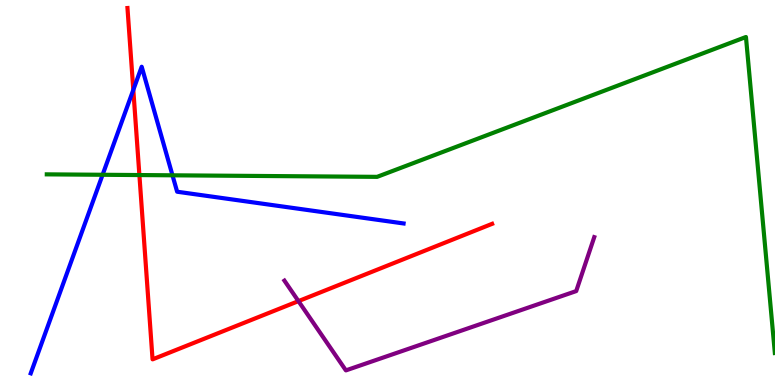[{'lines': ['blue', 'red'], 'intersections': [{'x': 1.72, 'y': 7.67}]}, {'lines': ['green', 'red'], 'intersections': [{'x': 1.8, 'y': 5.45}]}, {'lines': ['purple', 'red'], 'intersections': [{'x': 3.85, 'y': 2.18}]}, {'lines': ['blue', 'green'], 'intersections': [{'x': 1.32, 'y': 5.46}, {'x': 2.23, 'y': 5.45}]}, {'lines': ['blue', 'purple'], 'intersections': []}, {'lines': ['green', 'purple'], 'intersections': []}]